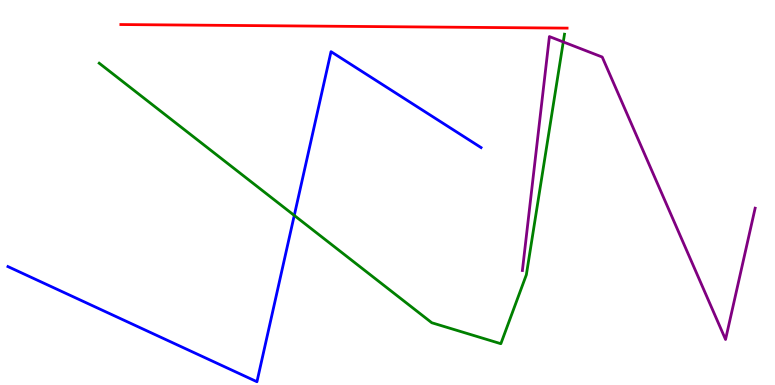[{'lines': ['blue', 'red'], 'intersections': []}, {'lines': ['green', 'red'], 'intersections': []}, {'lines': ['purple', 'red'], 'intersections': []}, {'lines': ['blue', 'green'], 'intersections': [{'x': 3.8, 'y': 4.4}]}, {'lines': ['blue', 'purple'], 'intersections': []}, {'lines': ['green', 'purple'], 'intersections': [{'x': 7.27, 'y': 8.91}]}]